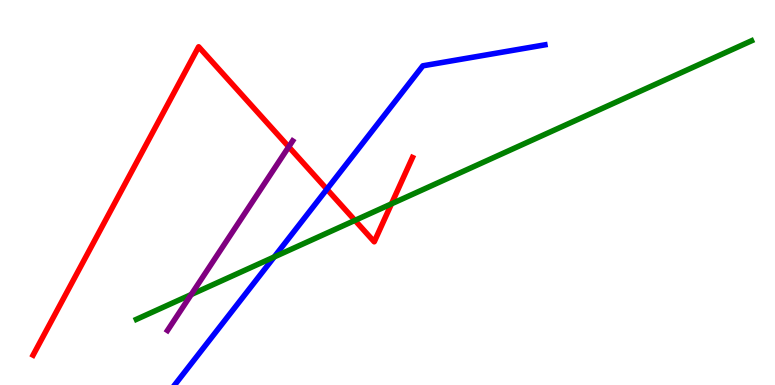[{'lines': ['blue', 'red'], 'intersections': [{'x': 4.22, 'y': 5.09}]}, {'lines': ['green', 'red'], 'intersections': [{'x': 4.58, 'y': 4.28}, {'x': 5.05, 'y': 4.71}]}, {'lines': ['purple', 'red'], 'intersections': [{'x': 3.73, 'y': 6.19}]}, {'lines': ['blue', 'green'], 'intersections': [{'x': 3.54, 'y': 3.33}]}, {'lines': ['blue', 'purple'], 'intersections': []}, {'lines': ['green', 'purple'], 'intersections': [{'x': 2.47, 'y': 2.35}]}]